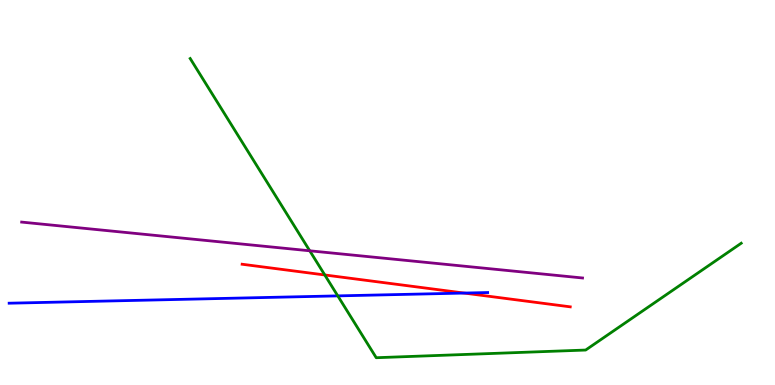[{'lines': ['blue', 'red'], 'intersections': [{'x': 5.99, 'y': 2.39}]}, {'lines': ['green', 'red'], 'intersections': [{'x': 4.19, 'y': 2.86}]}, {'lines': ['purple', 'red'], 'intersections': []}, {'lines': ['blue', 'green'], 'intersections': [{'x': 4.36, 'y': 2.31}]}, {'lines': ['blue', 'purple'], 'intersections': []}, {'lines': ['green', 'purple'], 'intersections': [{'x': 4.0, 'y': 3.49}]}]